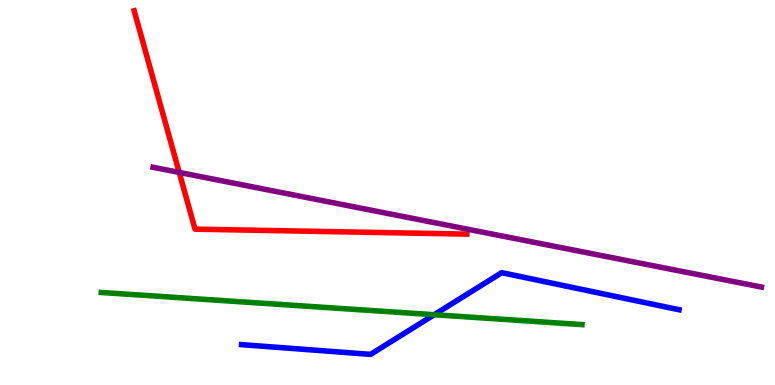[{'lines': ['blue', 'red'], 'intersections': []}, {'lines': ['green', 'red'], 'intersections': []}, {'lines': ['purple', 'red'], 'intersections': [{'x': 2.31, 'y': 5.52}]}, {'lines': ['blue', 'green'], 'intersections': [{'x': 5.6, 'y': 1.83}]}, {'lines': ['blue', 'purple'], 'intersections': []}, {'lines': ['green', 'purple'], 'intersections': []}]